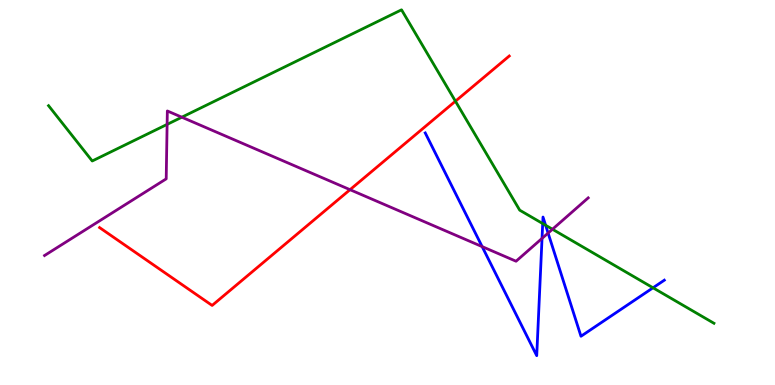[{'lines': ['blue', 'red'], 'intersections': []}, {'lines': ['green', 'red'], 'intersections': [{'x': 5.88, 'y': 7.37}]}, {'lines': ['purple', 'red'], 'intersections': [{'x': 4.52, 'y': 5.07}]}, {'lines': ['blue', 'green'], 'intersections': [{'x': 7.0, 'y': 4.19}, {'x': 7.04, 'y': 4.15}, {'x': 8.43, 'y': 2.52}]}, {'lines': ['blue', 'purple'], 'intersections': [{'x': 6.22, 'y': 3.59}, {'x': 6.99, 'y': 3.81}, {'x': 7.07, 'y': 3.95}]}, {'lines': ['green', 'purple'], 'intersections': [{'x': 2.16, 'y': 6.77}, {'x': 2.35, 'y': 6.96}, {'x': 7.13, 'y': 4.05}]}]